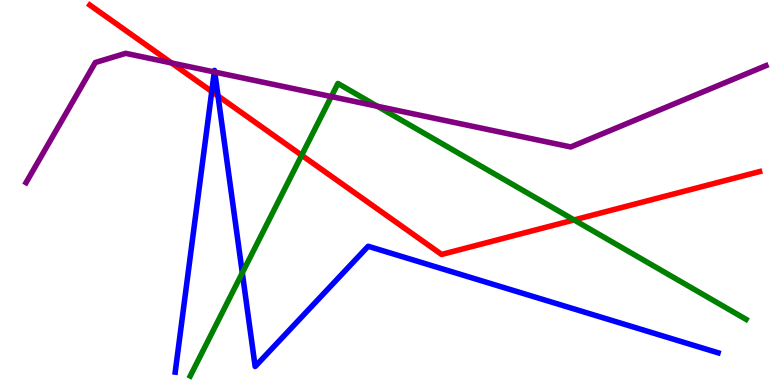[{'lines': ['blue', 'red'], 'intersections': [{'x': 2.73, 'y': 7.62}, {'x': 2.81, 'y': 7.51}]}, {'lines': ['green', 'red'], 'intersections': [{'x': 3.89, 'y': 5.97}, {'x': 7.41, 'y': 4.29}]}, {'lines': ['purple', 'red'], 'intersections': [{'x': 2.21, 'y': 8.36}]}, {'lines': ['blue', 'green'], 'intersections': [{'x': 3.13, 'y': 2.91}]}, {'lines': ['blue', 'purple'], 'intersections': [{'x': 2.77, 'y': 8.13}, {'x': 2.77, 'y': 8.13}]}, {'lines': ['green', 'purple'], 'intersections': [{'x': 4.27, 'y': 7.49}, {'x': 4.87, 'y': 7.24}]}]